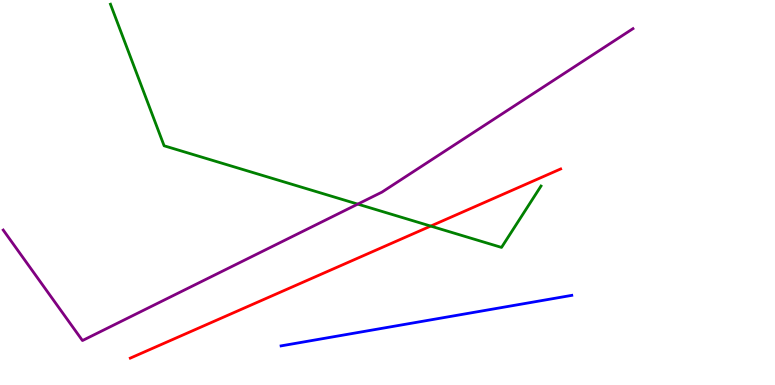[{'lines': ['blue', 'red'], 'intersections': []}, {'lines': ['green', 'red'], 'intersections': [{'x': 5.56, 'y': 4.13}]}, {'lines': ['purple', 'red'], 'intersections': []}, {'lines': ['blue', 'green'], 'intersections': []}, {'lines': ['blue', 'purple'], 'intersections': []}, {'lines': ['green', 'purple'], 'intersections': [{'x': 4.62, 'y': 4.7}]}]